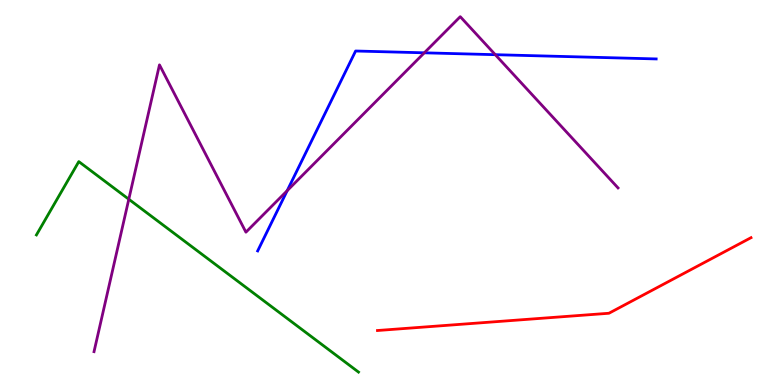[{'lines': ['blue', 'red'], 'intersections': []}, {'lines': ['green', 'red'], 'intersections': []}, {'lines': ['purple', 'red'], 'intersections': []}, {'lines': ['blue', 'green'], 'intersections': []}, {'lines': ['blue', 'purple'], 'intersections': [{'x': 3.71, 'y': 5.05}, {'x': 5.47, 'y': 8.63}, {'x': 6.39, 'y': 8.58}]}, {'lines': ['green', 'purple'], 'intersections': [{'x': 1.66, 'y': 4.83}]}]